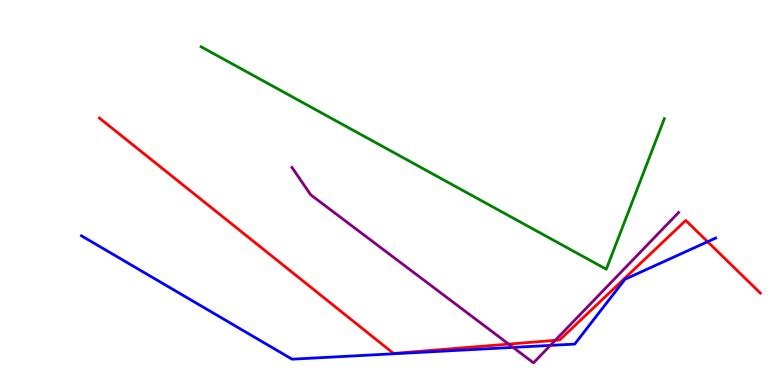[{'lines': ['blue', 'red'], 'intersections': [{'x': 9.13, 'y': 3.72}]}, {'lines': ['green', 'red'], 'intersections': []}, {'lines': ['purple', 'red'], 'intersections': [{'x': 6.56, 'y': 1.06}, {'x': 7.16, 'y': 1.16}]}, {'lines': ['blue', 'green'], 'intersections': []}, {'lines': ['blue', 'purple'], 'intersections': [{'x': 6.62, 'y': 0.977}, {'x': 7.1, 'y': 1.03}]}, {'lines': ['green', 'purple'], 'intersections': []}]